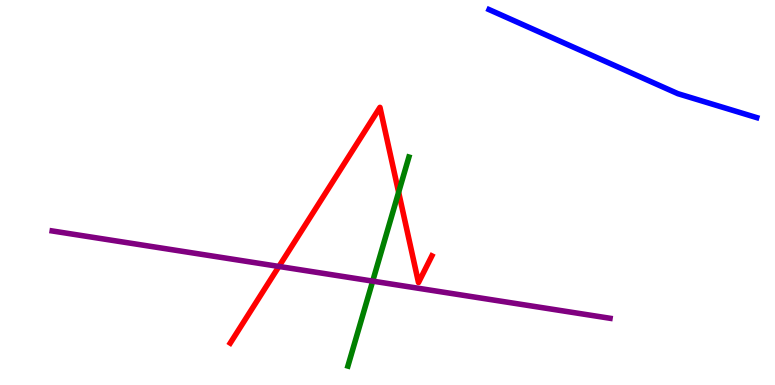[{'lines': ['blue', 'red'], 'intersections': []}, {'lines': ['green', 'red'], 'intersections': [{'x': 5.14, 'y': 5.01}]}, {'lines': ['purple', 'red'], 'intersections': [{'x': 3.6, 'y': 3.08}]}, {'lines': ['blue', 'green'], 'intersections': []}, {'lines': ['blue', 'purple'], 'intersections': []}, {'lines': ['green', 'purple'], 'intersections': [{'x': 4.81, 'y': 2.7}]}]